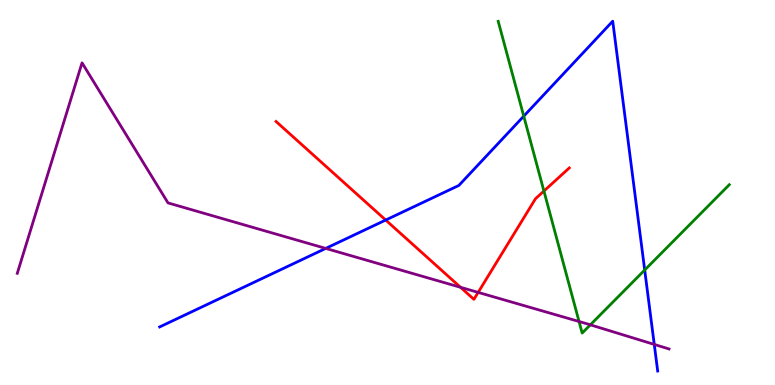[{'lines': ['blue', 'red'], 'intersections': [{'x': 4.98, 'y': 4.28}]}, {'lines': ['green', 'red'], 'intersections': [{'x': 7.02, 'y': 5.04}]}, {'lines': ['purple', 'red'], 'intersections': [{'x': 5.94, 'y': 2.54}, {'x': 6.17, 'y': 2.41}]}, {'lines': ['blue', 'green'], 'intersections': [{'x': 6.76, 'y': 6.98}, {'x': 8.32, 'y': 2.99}]}, {'lines': ['blue', 'purple'], 'intersections': [{'x': 4.2, 'y': 3.55}, {'x': 8.44, 'y': 1.05}]}, {'lines': ['green', 'purple'], 'intersections': [{'x': 7.47, 'y': 1.65}, {'x': 7.62, 'y': 1.56}]}]